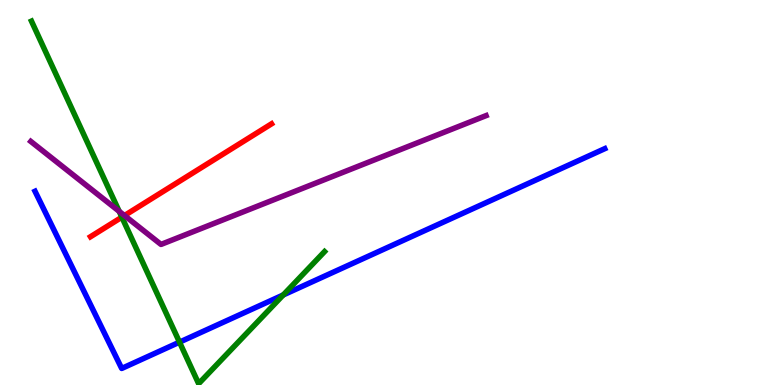[{'lines': ['blue', 'red'], 'intersections': []}, {'lines': ['green', 'red'], 'intersections': [{'x': 1.57, 'y': 4.36}]}, {'lines': ['purple', 'red'], 'intersections': [{'x': 1.61, 'y': 4.4}]}, {'lines': ['blue', 'green'], 'intersections': [{'x': 2.32, 'y': 1.11}, {'x': 3.65, 'y': 2.34}]}, {'lines': ['blue', 'purple'], 'intersections': []}, {'lines': ['green', 'purple'], 'intersections': [{'x': 1.54, 'y': 4.51}]}]